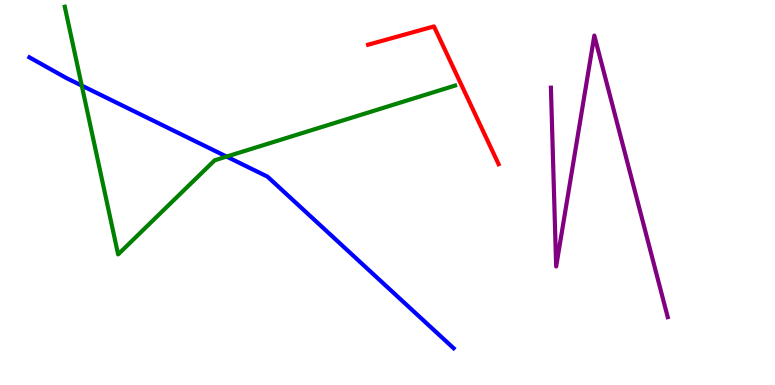[{'lines': ['blue', 'red'], 'intersections': []}, {'lines': ['green', 'red'], 'intersections': []}, {'lines': ['purple', 'red'], 'intersections': []}, {'lines': ['blue', 'green'], 'intersections': [{'x': 1.05, 'y': 7.78}, {'x': 2.92, 'y': 5.93}]}, {'lines': ['blue', 'purple'], 'intersections': []}, {'lines': ['green', 'purple'], 'intersections': []}]